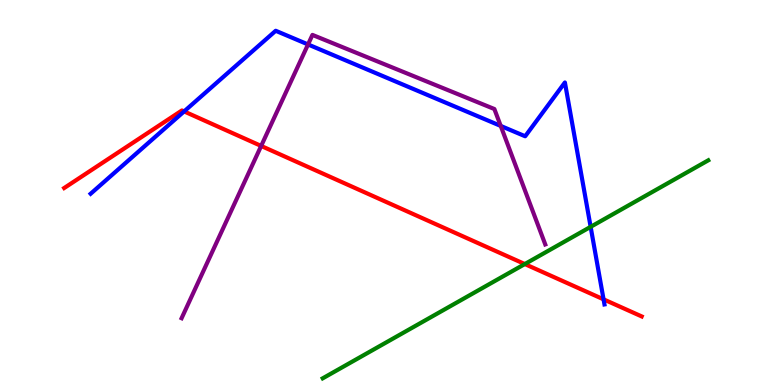[{'lines': ['blue', 'red'], 'intersections': [{'x': 2.38, 'y': 7.11}, {'x': 7.79, 'y': 2.23}]}, {'lines': ['green', 'red'], 'intersections': [{'x': 6.77, 'y': 3.14}]}, {'lines': ['purple', 'red'], 'intersections': [{'x': 3.37, 'y': 6.21}]}, {'lines': ['blue', 'green'], 'intersections': [{'x': 7.62, 'y': 4.11}]}, {'lines': ['blue', 'purple'], 'intersections': [{'x': 3.97, 'y': 8.85}, {'x': 6.46, 'y': 6.73}]}, {'lines': ['green', 'purple'], 'intersections': []}]